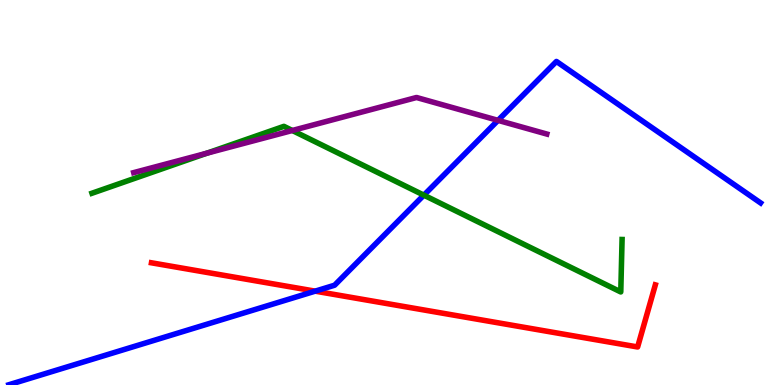[{'lines': ['blue', 'red'], 'intersections': [{'x': 4.07, 'y': 2.44}]}, {'lines': ['green', 'red'], 'intersections': []}, {'lines': ['purple', 'red'], 'intersections': []}, {'lines': ['blue', 'green'], 'intersections': [{'x': 5.47, 'y': 4.93}]}, {'lines': ['blue', 'purple'], 'intersections': [{'x': 6.43, 'y': 6.87}]}, {'lines': ['green', 'purple'], 'intersections': [{'x': 2.67, 'y': 6.02}, {'x': 3.77, 'y': 6.61}]}]